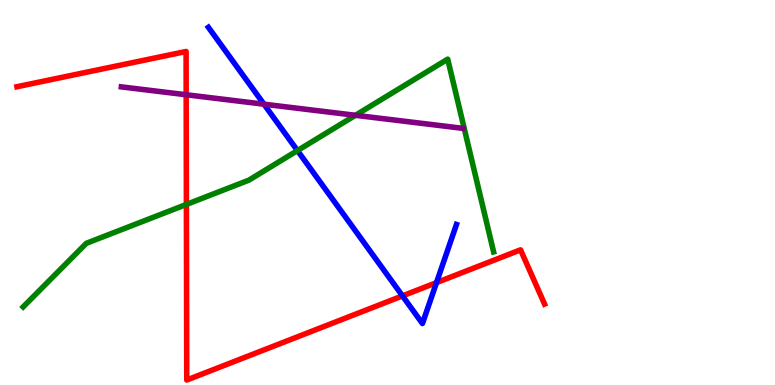[{'lines': ['blue', 'red'], 'intersections': [{'x': 5.19, 'y': 2.31}, {'x': 5.63, 'y': 2.66}]}, {'lines': ['green', 'red'], 'intersections': [{'x': 2.41, 'y': 4.69}]}, {'lines': ['purple', 'red'], 'intersections': [{'x': 2.4, 'y': 7.54}]}, {'lines': ['blue', 'green'], 'intersections': [{'x': 3.84, 'y': 6.09}]}, {'lines': ['blue', 'purple'], 'intersections': [{'x': 3.41, 'y': 7.29}]}, {'lines': ['green', 'purple'], 'intersections': [{'x': 4.59, 'y': 7.01}]}]